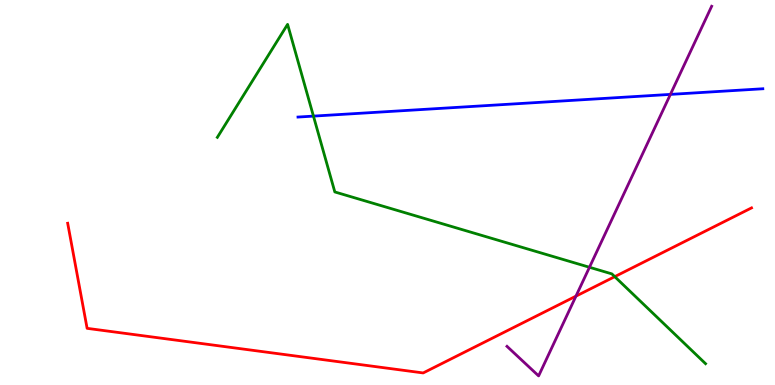[{'lines': ['blue', 'red'], 'intersections': []}, {'lines': ['green', 'red'], 'intersections': [{'x': 7.93, 'y': 2.81}]}, {'lines': ['purple', 'red'], 'intersections': [{'x': 7.43, 'y': 2.31}]}, {'lines': ['blue', 'green'], 'intersections': [{'x': 4.04, 'y': 6.98}]}, {'lines': ['blue', 'purple'], 'intersections': [{'x': 8.65, 'y': 7.55}]}, {'lines': ['green', 'purple'], 'intersections': [{'x': 7.61, 'y': 3.06}]}]